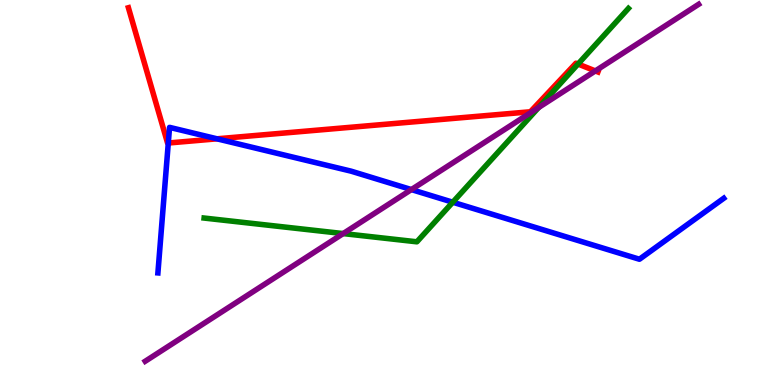[{'lines': ['blue', 'red'], 'intersections': [{'x': 2.17, 'y': 6.29}, {'x': 2.8, 'y': 6.39}]}, {'lines': ['green', 'red'], 'intersections': [{'x': 7.46, 'y': 8.34}]}, {'lines': ['purple', 'red'], 'intersections': [{'x': 7.68, 'y': 8.16}]}, {'lines': ['blue', 'green'], 'intersections': [{'x': 5.84, 'y': 4.75}]}, {'lines': ['blue', 'purple'], 'intersections': [{'x': 5.31, 'y': 5.08}]}, {'lines': ['green', 'purple'], 'intersections': [{'x': 4.43, 'y': 3.93}, {'x': 6.95, 'y': 7.21}]}]